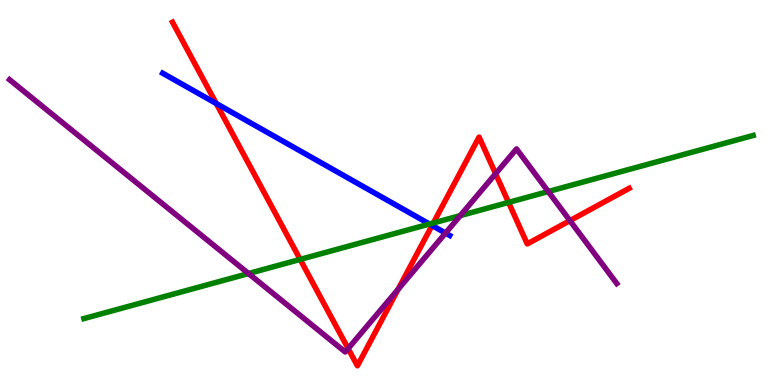[{'lines': ['blue', 'red'], 'intersections': [{'x': 2.79, 'y': 7.31}, {'x': 5.57, 'y': 4.14}]}, {'lines': ['green', 'red'], 'intersections': [{'x': 3.87, 'y': 3.26}, {'x': 5.59, 'y': 4.21}, {'x': 6.56, 'y': 4.74}]}, {'lines': ['purple', 'red'], 'intersections': [{'x': 4.49, 'y': 0.947}, {'x': 5.14, 'y': 2.49}, {'x': 6.39, 'y': 5.49}, {'x': 7.35, 'y': 4.27}]}, {'lines': ['blue', 'green'], 'intersections': [{'x': 5.54, 'y': 4.18}]}, {'lines': ['blue', 'purple'], 'intersections': [{'x': 5.75, 'y': 3.95}]}, {'lines': ['green', 'purple'], 'intersections': [{'x': 3.21, 'y': 2.9}, {'x': 5.94, 'y': 4.4}, {'x': 7.07, 'y': 5.03}]}]